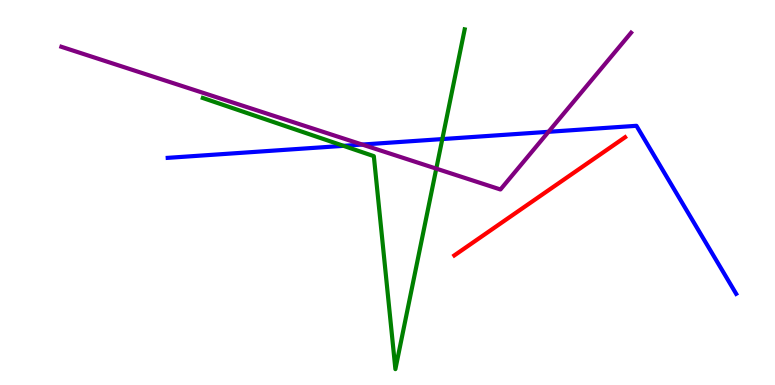[{'lines': ['blue', 'red'], 'intersections': []}, {'lines': ['green', 'red'], 'intersections': []}, {'lines': ['purple', 'red'], 'intersections': []}, {'lines': ['blue', 'green'], 'intersections': [{'x': 4.43, 'y': 6.21}, {'x': 5.71, 'y': 6.39}]}, {'lines': ['blue', 'purple'], 'intersections': [{'x': 4.67, 'y': 6.25}, {'x': 7.08, 'y': 6.58}]}, {'lines': ['green', 'purple'], 'intersections': [{'x': 5.63, 'y': 5.62}]}]